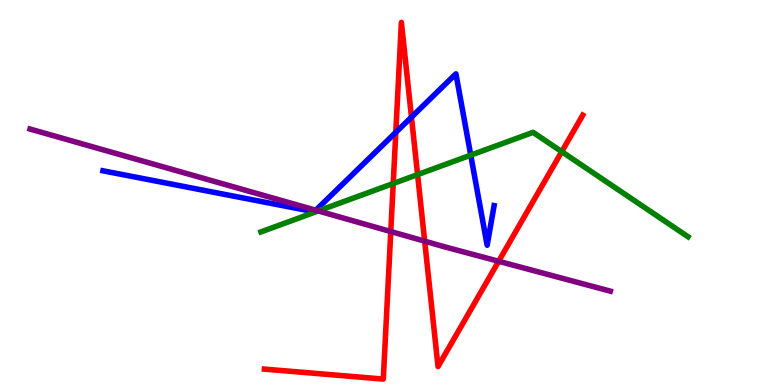[{'lines': ['blue', 'red'], 'intersections': [{'x': 5.11, 'y': 6.56}, {'x': 5.31, 'y': 6.96}]}, {'lines': ['green', 'red'], 'intersections': [{'x': 5.07, 'y': 5.23}, {'x': 5.39, 'y': 5.46}, {'x': 7.25, 'y': 6.06}]}, {'lines': ['purple', 'red'], 'intersections': [{'x': 5.04, 'y': 3.99}, {'x': 5.48, 'y': 3.74}, {'x': 6.43, 'y': 3.21}]}, {'lines': ['blue', 'green'], 'intersections': [{'x': 6.07, 'y': 5.97}]}, {'lines': ['blue', 'purple'], 'intersections': [{'x': 4.07, 'y': 4.54}]}, {'lines': ['green', 'purple'], 'intersections': [{'x': 4.11, 'y': 4.52}]}]